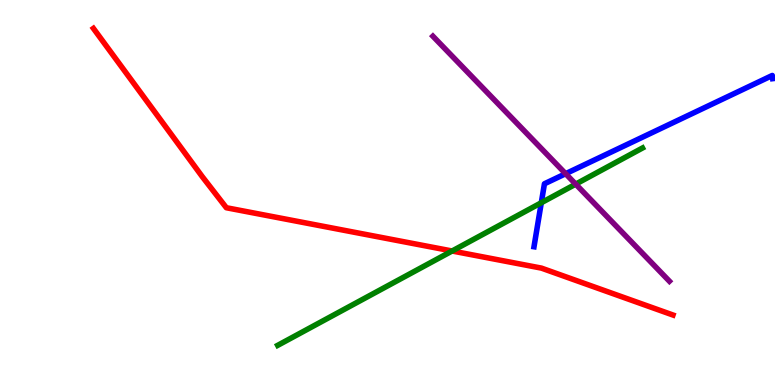[{'lines': ['blue', 'red'], 'intersections': []}, {'lines': ['green', 'red'], 'intersections': [{'x': 5.83, 'y': 3.48}]}, {'lines': ['purple', 'red'], 'intersections': []}, {'lines': ['blue', 'green'], 'intersections': [{'x': 6.98, 'y': 4.73}]}, {'lines': ['blue', 'purple'], 'intersections': [{'x': 7.3, 'y': 5.49}]}, {'lines': ['green', 'purple'], 'intersections': [{'x': 7.43, 'y': 5.22}]}]